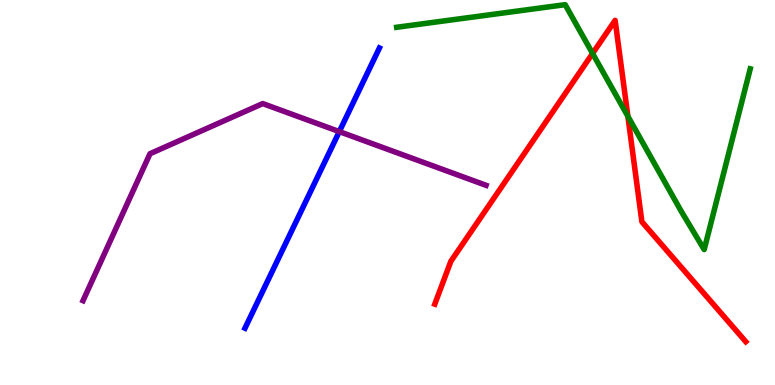[{'lines': ['blue', 'red'], 'intersections': []}, {'lines': ['green', 'red'], 'intersections': [{'x': 7.65, 'y': 8.61}, {'x': 8.1, 'y': 6.98}]}, {'lines': ['purple', 'red'], 'intersections': []}, {'lines': ['blue', 'green'], 'intersections': []}, {'lines': ['blue', 'purple'], 'intersections': [{'x': 4.38, 'y': 6.58}]}, {'lines': ['green', 'purple'], 'intersections': []}]